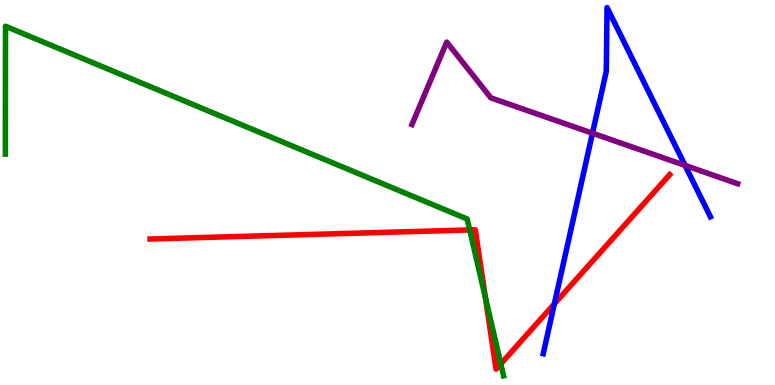[{'lines': ['blue', 'red'], 'intersections': [{'x': 7.15, 'y': 2.11}]}, {'lines': ['green', 'red'], 'intersections': [{'x': 6.06, 'y': 4.03}, {'x': 6.26, 'y': 2.27}, {'x': 6.46, 'y': 0.549}]}, {'lines': ['purple', 'red'], 'intersections': []}, {'lines': ['blue', 'green'], 'intersections': []}, {'lines': ['blue', 'purple'], 'intersections': [{'x': 7.64, 'y': 6.54}, {'x': 8.84, 'y': 5.7}]}, {'lines': ['green', 'purple'], 'intersections': []}]